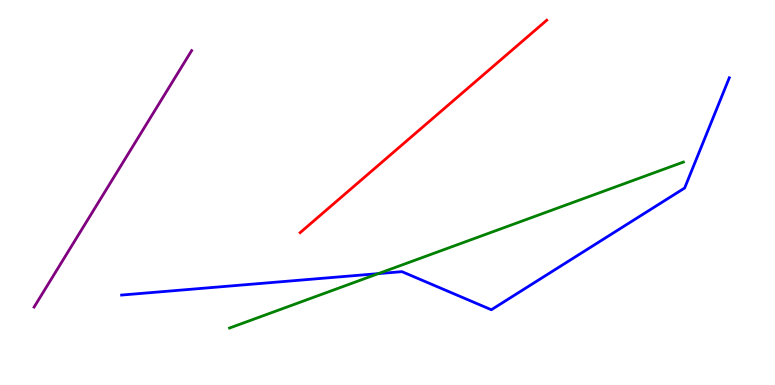[{'lines': ['blue', 'red'], 'intersections': []}, {'lines': ['green', 'red'], 'intersections': []}, {'lines': ['purple', 'red'], 'intersections': []}, {'lines': ['blue', 'green'], 'intersections': [{'x': 4.88, 'y': 2.89}]}, {'lines': ['blue', 'purple'], 'intersections': []}, {'lines': ['green', 'purple'], 'intersections': []}]